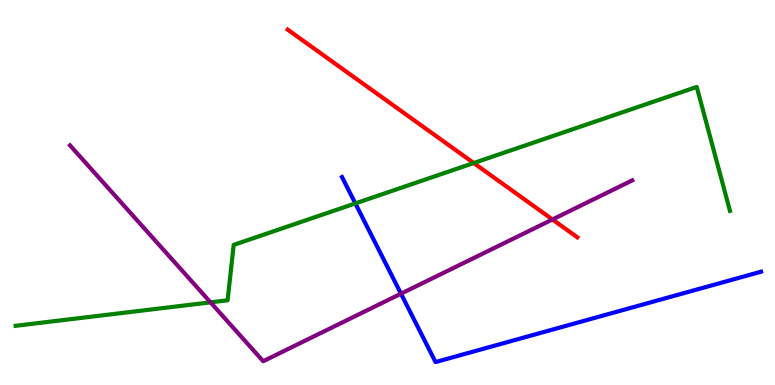[{'lines': ['blue', 'red'], 'intersections': []}, {'lines': ['green', 'red'], 'intersections': [{'x': 6.11, 'y': 5.77}]}, {'lines': ['purple', 'red'], 'intersections': [{'x': 7.13, 'y': 4.3}]}, {'lines': ['blue', 'green'], 'intersections': [{'x': 4.58, 'y': 4.72}]}, {'lines': ['blue', 'purple'], 'intersections': [{'x': 5.17, 'y': 2.37}]}, {'lines': ['green', 'purple'], 'intersections': [{'x': 2.72, 'y': 2.15}]}]